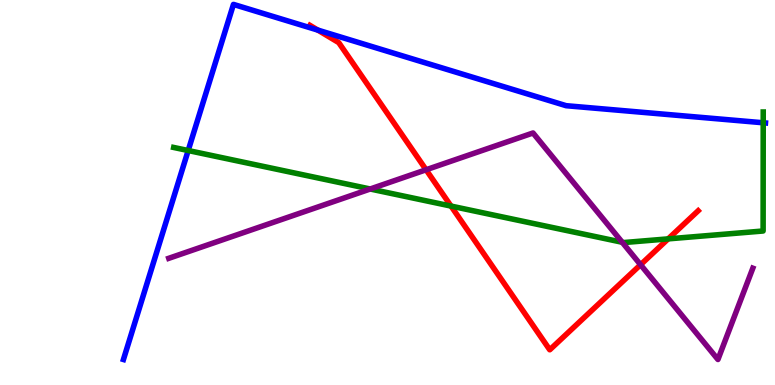[{'lines': ['blue', 'red'], 'intersections': [{'x': 4.1, 'y': 9.22}]}, {'lines': ['green', 'red'], 'intersections': [{'x': 5.82, 'y': 4.65}, {'x': 8.62, 'y': 3.8}]}, {'lines': ['purple', 'red'], 'intersections': [{'x': 5.5, 'y': 5.59}, {'x': 8.27, 'y': 3.12}]}, {'lines': ['blue', 'green'], 'intersections': [{'x': 2.43, 'y': 6.09}, {'x': 9.85, 'y': 6.81}]}, {'lines': ['blue', 'purple'], 'intersections': []}, {'lines': ['green', 'purple'], 'intersections': [{'x': 4.78, 'y': 5.09}, {'x': 8.03, 'y': 3.71}]}]